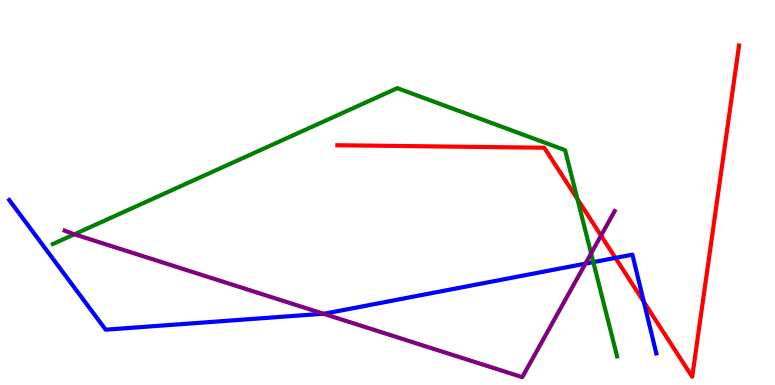[{'lines': ['blue', 'red'], 'intersections': [{'x': 7.94, 'y': 3.3}, {'x': 8.31, 'y': 2.16}]}, {'lines': ['green', 'red'], 'intersections': [{'x': 7.45, 'y': 4.83}]}, {'lines': ['purple', 'red'], 'intersections': [{'x': 7.76, 'y': 3.88}]}, {'lines': ['blue', 'green'], 'intersections': [{'x': 7.66, 'y': 3.19}]}, {'lines': ['blue', 'purple'], 'intersections': [{'x': 4.17, 'y': 1.85}, {'x': 7.55, 'y': 3.15}]}, {'lines': ['green', 'purple'], 'intersections': [{'x': 0.96, 'y': 3.91}, {'x': 7.63, 'y': 3.42}]}]